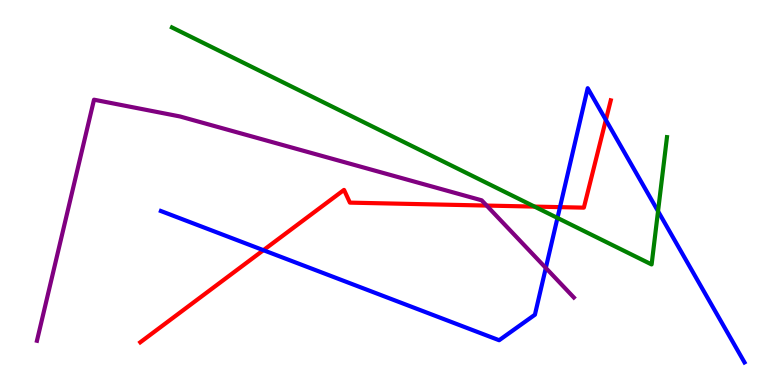[{'lines': ['blue', 'red'], 'intersections': [{'x': 3.4, 'y': 3.5}, {'x': 7.23, 'y': 4.62}, {'x': 7.82, 'y': 6.88}]}, {'lines': ['green', 'red'], 'intersections': [{'x': 6.9, 'y': 4.63}]}, {'lines': ['purple', 'red'], 'intersections': [{'x': 6.28, 'y': 4.66}]}, {'lines': ['blue', 'green'], 'intersections': [{'x': 7.19, 'y': 4.34}, {'x': 8.49, 'y': 4.51}]}, {'lines': ['blue', 'purple'], 'intersections': [{'x': 7.04, 'y': 3.04}]}, {'lines': ['green', 'purple'], 'intersections': []}]